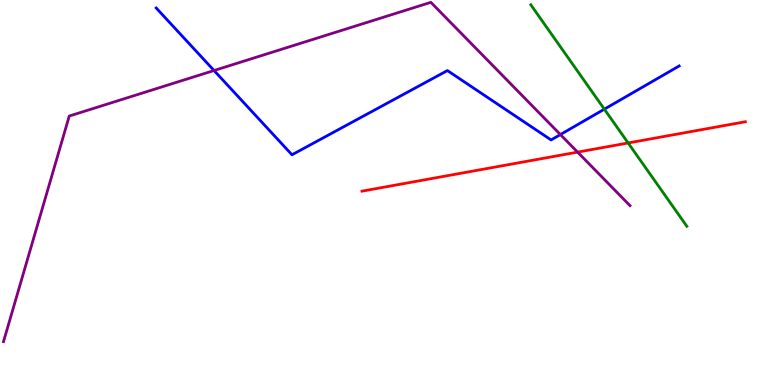[{'lines': ['blue', 'red'], 'intersections': []}, {'lines': ['green', 'red'], 'intersections': [{'x': 8.11, 'y': 6.29}]}, {'lines': ['purple', 'red'], 'intersections': [{'x': 7.45, 'y': 6.05}]}, {'lines': ['blue', 'green'], 'intersections': [{'x': 7.8, 'y': 7.16}]}, {'lines': ['blue', 'purple'], 'intersections': [{'x': 2.76, 'y': 8.17}, {'x': 7.23, 'y': 6.5}]}, {'lines': ['green', 'purple'], 'intersections': []}]